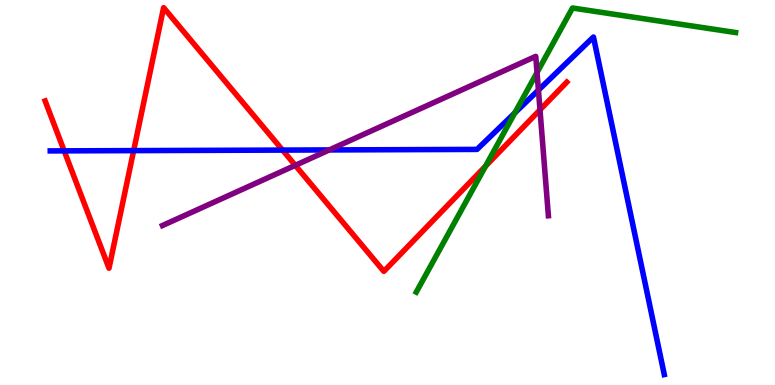[{'lines': ['blue', 'red'], 'intersections': [{'x': 0.828, 'y': 6.08}, {'x': 1.72, 'y': 6.09}, {'x': 3.65, 'y': 6.1}]}, {'lines': ['green', 'red'], 'intersections': [{'x': 6.26, 'y': 5.68}]}, {'lines': ['purple', 'red'], 'intersections': [{'x': 3.81, 'y': 5.71}, {'x': 6.97, 'y': 7.15}]}, {'lines': ['blue', 'green'], 'intersections': [{'x': 6.64, 'y': 7.07}]}, {'lines': ['blue', 'purple'], 'intersections': [{'x': 4.25, 'y': 6.11}, {'x': 6.95, 'y': 7.66}]}, {'lines': ['green', 'purple'], 'intersections': [{'x': 6.93, 'y': 8.12}]}]